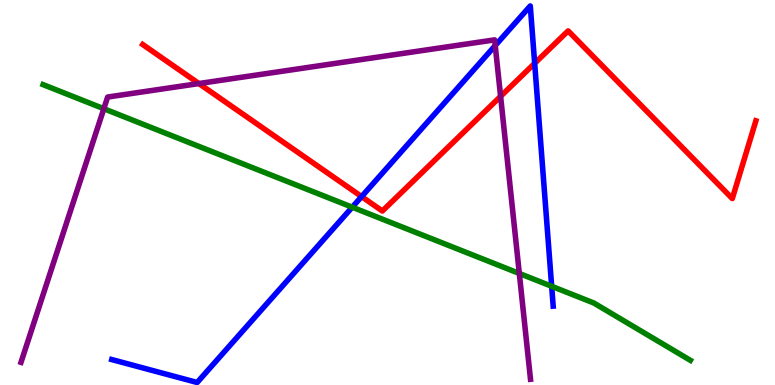[{'lines': ['blue', 'red'], 'intersections': [{'x': 4.67, 'y': 4.89}, {'x': 6.9, 'y': 8.36}]}, {'lines': ['green', 'red'], 'intersections': []}, {'lines': ['purple', 'red'], 'intersections': [{'x': 2.57, 'y': 7.83}, {'x': 6.46, 'y': 7.5}]}, {'lines': ['blue', 'green'], 'intersections': [{'x': 4.54, 'y': 4.62}, {'x': 7.12, 'y': 2.56}]}, {'lines': ['blue', 'purple'], 'intersections': [{'x': 6.39, 'y': 8.82}]}, {'lines': ['green', 'purple'], 'intersections': [{'x': 1.34, 'y': 7.18}, {'x': 6.7, 'y': 2.9}]}]